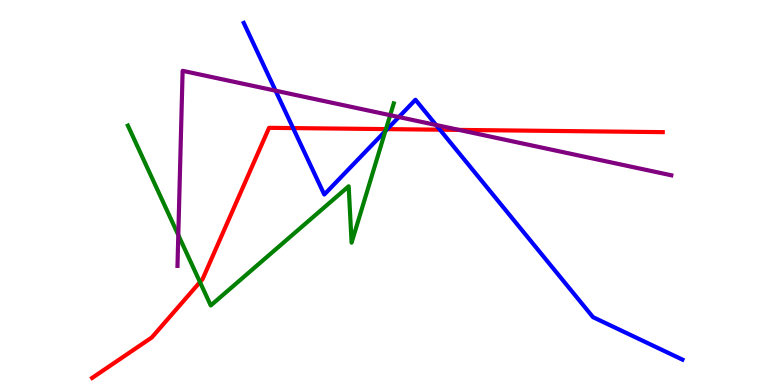[{'lines': ['blue', 'red'], 'intersections': [{'x': 3.78, 'y': 6.67}, {'x': 5.0, 'y': 6.65}, {'x': 5.68, 'y': 6.63}]}, {'lines': ['green', 'red'], 'intersections': [{'x': 2.58, 'y': 2.67}, {'x': 4.98, 'y': 6.65}]}, {'lines': ['purple', 'red'], 'intersections': [{'x': 5.92, 'y': 6.63}]}, {'lines': ['blue', 'green'], 'intersections': [{'x': 4.97, 'y': 6.6}]}, {'lines': ['blue', 'purple'], 'intersections': [{'x': 3.56, 'y': 7.64}, {'x': 5.15, 'y': 6.96}, {'x': 5.63, 'y': 6.75}]}, {'lines': ['green', 'purple'], 'intersections': [{'x': 2.3, 'y': 3.9}, {'x': 5.03, 'y': 7.01}]}]